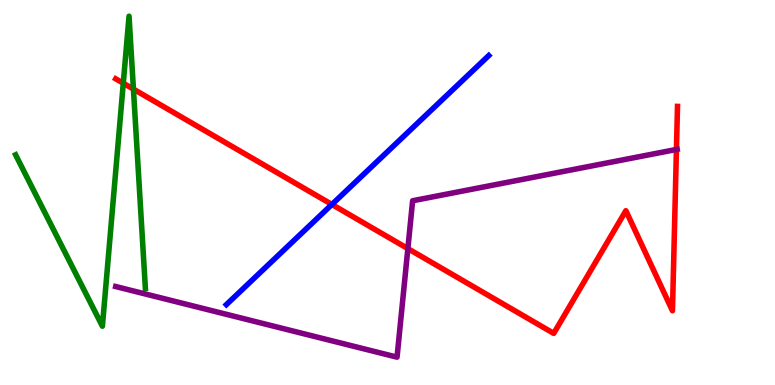[{'lines': ['blue', 'red'], 'intersections': [{'x': 4.28, 'y': 4.69}]}, {'lines': ['green', 'red'], 'intersections': [{'x': 1.59, 'y': 7.84}, {'x': 1.72, 'y': 7.69}]}, {'lines': ['purple', 'red'], 'intersections': [{'x': 5.26, 'y': 3.54}, {'x': 8.73, 'y': 6.12}]}, {'lines': ['blue', 'green'], 'intersections': []}, {'lines': ['blue', 'purple'], 'intersections': []}, {'lines': ['green', 'purple'], 'intersections': []}]